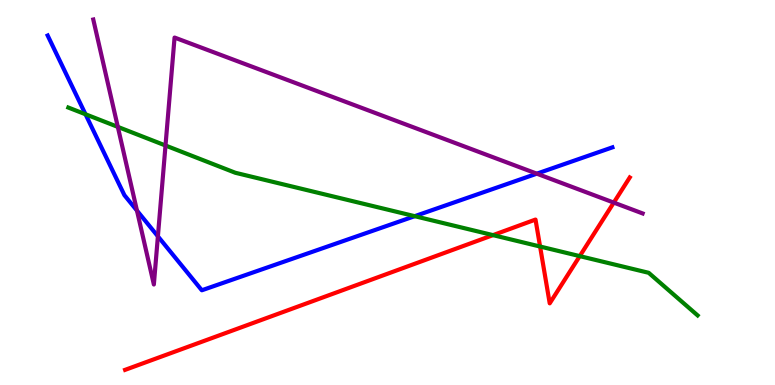[{'lines': ['blue', 'red'], 'intersections': []}, {'lines': ['green', 'red'], 'intersections': [{'x': 6.36, 'y': 3.89}, {'x': 6.97, 'y': 3.6}, {'x': 7.48, 'y': 3.35}]}, {'lines': ['purple', 'red'], 'intersections': [{'x': 7.92, 'y': 4.74}]}, {'lines': ['blue', 'green'], 'intersections': [{'x': 1.1, 'y': 7.03}, {'x': 5.35, 'y': 4.39}]}, {'lines': ['blue', 'purple'], 'intersections': [{'x': 1.77, 'y': 4.53}, {'x': 2.04, 'y': 3.86}, {'x': 6.93, 'y': 5.49}]}, {'lines': ['green', 'purple'], 'intersections': [{'x': 1.52, 'y': 6.7}, {'x': 2.14, 'y': 6.22}]}]